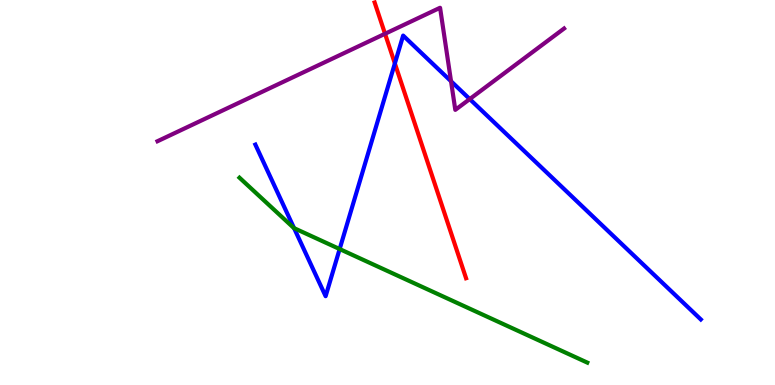[{'lines': ['blue', 'red'], 'intersections': [{'x': 5.1, 'y': 8.35}]}, {'lines': ['green', 'red'], 'intersections': []}, {'lines': ['purple', 'red'], 'intersections': [{'x': 4.97, 'y': 9.12}]}, {'lines': ['blue', 'green'], 'intersections': [{'x': 3.79, 'y': 4.07}, {'x': 4.38, 'y': 3.53}]}, {'lines': ['blue', 'purple'], 'intersections': [{'x': 5.82, 'y': 7.89}, {'x': 6.06, 'y': 7.43}]}, {'lines': ['green', 'purple'], 'intersections': []}]